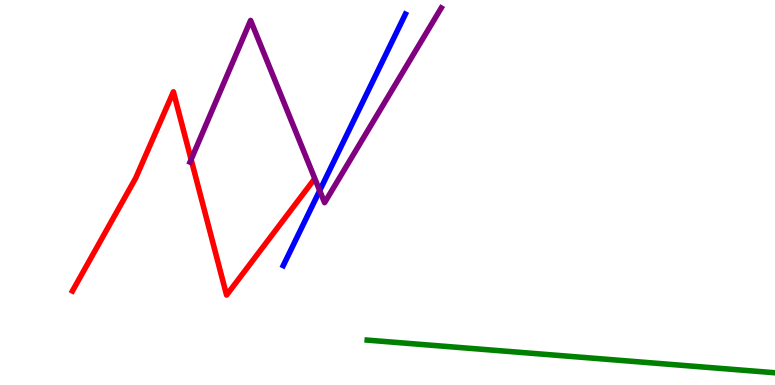[{'lines': ['blue', 'red'], 'intersections': []}, {'lines': ['green', 'red'], 'intersections': []}, {'lines': ['purple', 'red'], 'intersections': [{'x': 2.47, 'y': 5.86}]}, {'lines': ['blue', 'green'], 'intersections': []}, {'lines': ['blue', 'purple'], 'intersections': [{'x': 4.13, 'y': 5.05}]}, {'lines': ['green', 'purple'], 'intersections': []}]